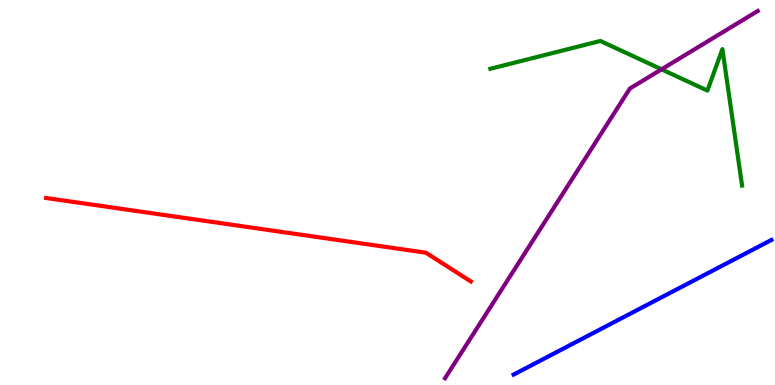[{'lines': ['blue', 'red'], 'intersections': []}, {'lines': ['green', 'red'], 'intersections': []}, {'lines': ['purple', 'red'], 'intersections': []}, {'lines': ['blue', 'green'], 'intersections': []}, {'lines': ['blue', 'purple'], 'intersections': []}, {'lines': ['green', 'purple'], 'intersections': [{'x': 8.54, 'y': 8.2}]}]